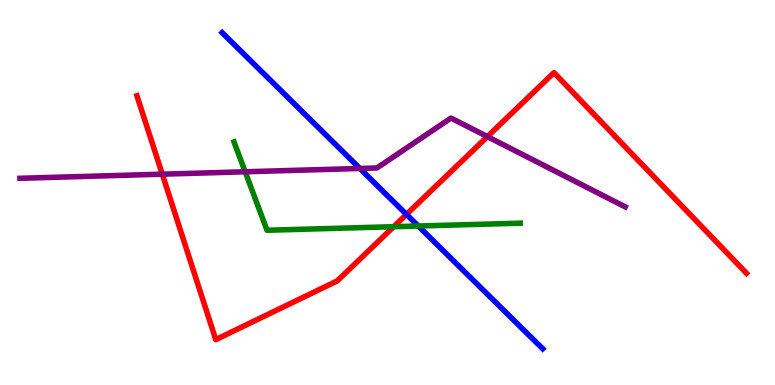[{'lines': ['blue', 'red'], 'intersections': [{'x': 5.24, 'y': 4.43}]}, {'lines': ['green', 'red'], 'intersections': [{'x': 5.08, 'y': 4.11}]}, {'lines': ['purple', 'red'], 'intersections': [{'x': 2.09, 'y': 5.48}, {'x': 6.29, 'y': 6.45}]}, {'lines': ['blue', 'green'], 'intersections': [{'x': 5.4, 'y': 4.13}]}, {'lines': ['blue', 'purple'], 'intersections': [{'x': 4.64, 'y': 5.62}]}, {'lines': ['green', 'purple'], 'intersections': [{'x': 3.16, 'y': 5.54}]}]